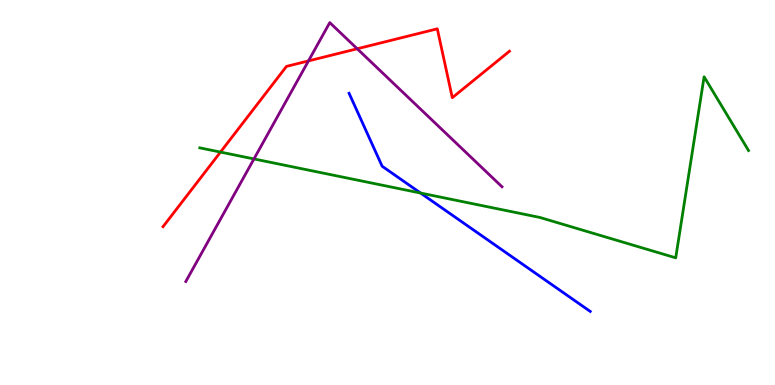[{'lines': ['blue', 'red'], 'intersections': []}, {'lines': ['green', 'red'], 'intersections': [{'x': 2.84, 'y': 6.05}]}, {'lines': ['purple', 'red'], 'intersections': [{'x': 3.98, 'y': 8.42}, {'x': 4.61, 'y': 8.73}]}, {'lines': ['blue', 'green'], 'intersections': [{'x': 5.43, 'y': 4.99}]}, {'lines': ['blue', 'purple'], 'intersections': []}, {'lines': ['green', 'purple'], 'intersections': [{'x': 3.28, 'y': 5.87}]}]